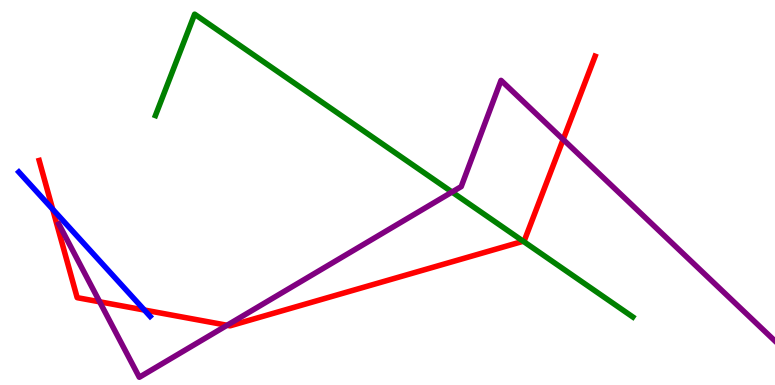[{'lines': ['blue', 'red'], 'intersections': [{'x': 0.68, 'y': 4.57}, {'x': 1.86, 'y': 1.95}]}, {'lines': ['green', 'red'], 'intersections': [{'x': 6.75, 'y': 3.73}]}, {'lines': ['purple', 'red'], 'intersections': [{'x': 1.29, 'y': 2.16}, {'x': 2.93, 'y': 1.55}, {'x': 7.27, 'y': 6.38}]}, {'lines': ['blue', 'green'], 'intersections': []}, {'lines': ['blue', 'purple'], 'intersections': []}, {'lines': ['green', 'purple'], 'intersections': [{'x': 5.83, 'y': 5.01}]}]